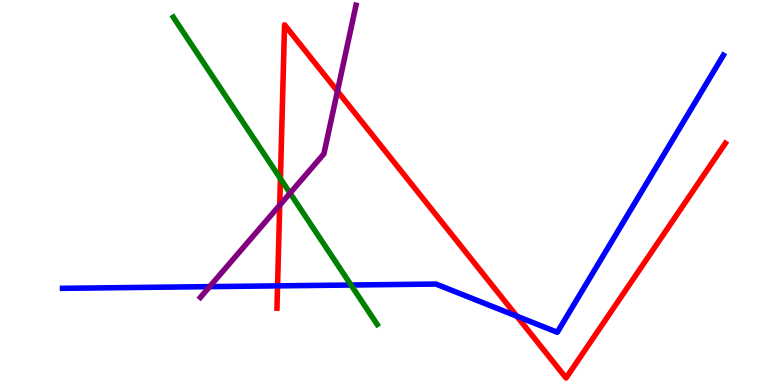[{'lines': ['blue', 'red'], 'intersections': [{'x': 3.58, 'y': 2.58}, {'x': 6.67, 'y': 1.79}]}, {'lines': ['green', 'red'], 'intersections': [{'x': 3.62, 'y': 5.36}]}, {'lines': ['purple', 'red'], 'intersections': [{'x': 3.61, 'y': 4.67}, {'x': 4.35, 'y': 7.63}]}, {'lines': ['blue', 'green'], 'intersections': [{'x': 4.53, 'y': 2.6}]}, {'lines': ['blue', 'purple'], 'intersections': [{'x': 2.71, 'y': 2.55}]}, {'lines': ['green', 'purple'], 'intersections': [{'x': 3.74, 'y': 4.98}]}]